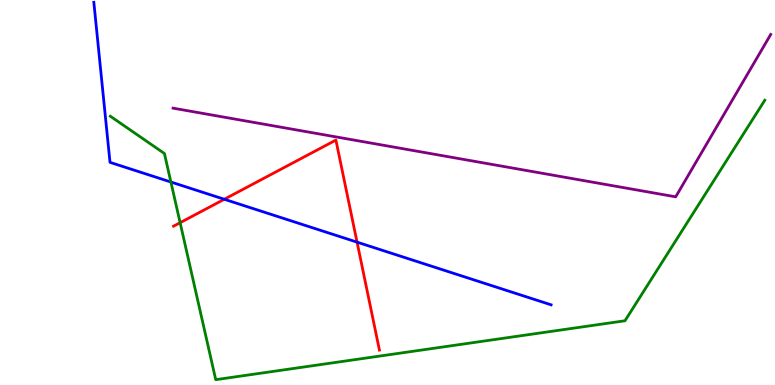[{'lines': ['blue', 'red'], 'intersections': [{'x': 2.89, 'y': 4.82}, {'x': 4.61, 'y': 3.71}]}, {'lines': ['green', 'red'], 'intersections': [{'x': 2.32, 'y': 4.22}]}, {'lines': ['purple', 'red'], 'intersections': []}, {'lines': ['blue', 'green'], 'intersections': [{'x': 2.21, 'y': 5.27}]}, {'lines': ['blue', 'purple'], 'intersections': []}, {'lines': ['green', 'purple'], 'intersections': []}]